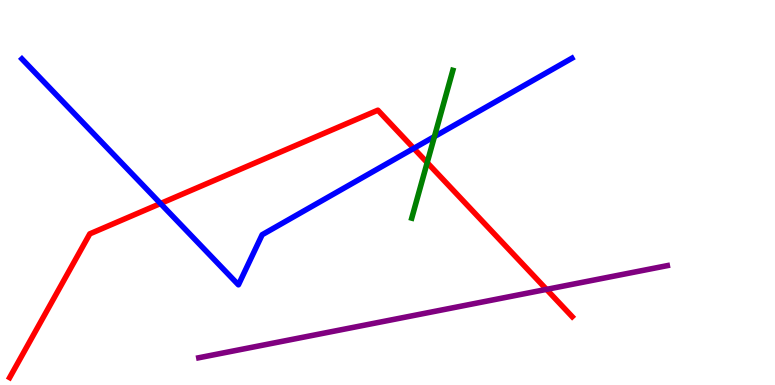[{'lines': ['blue', 'red'], 'intersections': [{'x': 2.07, 'y': 4.71}, {'x': 5.34, 'y': 6.15}]}, {'lines': ['green', 'red'], 'intersections': [{'x': 5.51, 'y': 5.78}]}, {'lines': ['purple', 'red'], 'intersections': [{'x': 7.05, 'y': 2.48}]}, {'lines': ['blue', 'green'], 'intersections': [{'x': 5.61, 'y': 6.45}]}, {'lines': ['blue', 'purple'], 'intersections': []}, {'lines': ['green', 'purple'], 'intersections': []}]